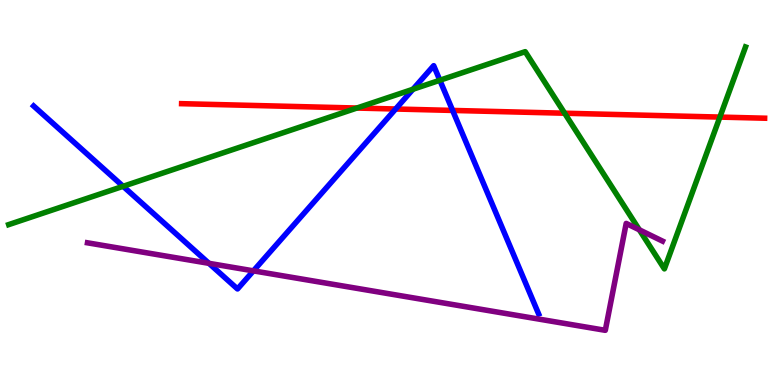[{'lines': ['blue', 'red'], 'intersections': [{'x': 5.1, 'y': 7.17}, {'x': 5.84, 'y': 7.13}]}, {'lines': ['green', 'red'], 'intersections': [{'x': 4.6, 'y': 7.19}, {'x': 7.29, 'y': 7.06}, {'x': 9.29, 'y': 6.96}]}, {'lines': ['purple', 'red'], 'intersections': []}, {'lines': ['blue', 'green'], 'intersections': [{'x': 1.59, 'y': 5.16}, {'x': 5.33, 'y': 7.68}, {'x': 5.68, 'y': 7.92}]}, {'lines': ['blue', 'purple'], 'intersections': [{'x': 2.7, 'y': 3.16}, {'x': 3.27, 'y': 2.96}]}, {'lines': ['green', 'purple'], 'intersections': [{'x': 8.25, 'y': 4.03}]}]